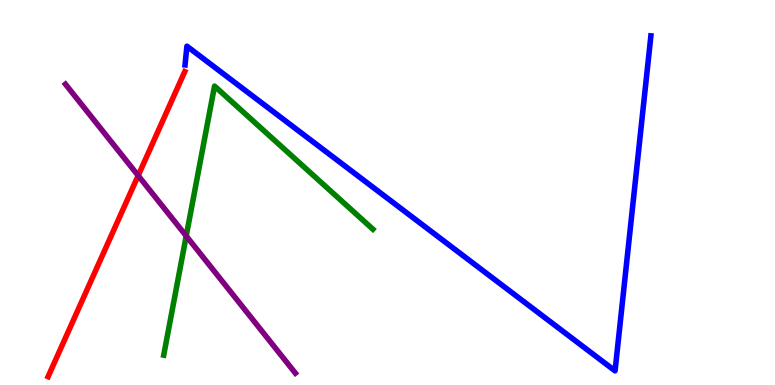[{'lines': ['blue', 'red'], 'intersections': []}, {'lines': ['green', 'red'], 'intersections': []}, {'lines': ['purple', 'red'], 'intersections': [{'x': 1.78, 'y': 5.44}]}, {'lines': ['blue', 'green'], 'intersections': []}, {'lines': ['blue', 'purple'], 'intersections': []}, {'lines': ['green', 'purple'], 'intersections': [{'x': 2.4, 'y': 3.87}]}]